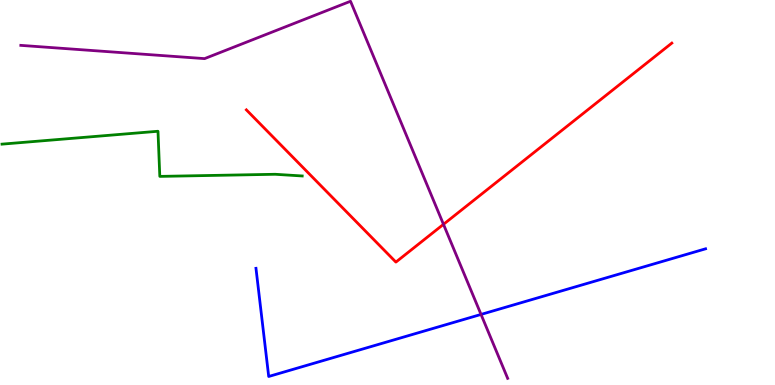[{'lines': ['blue', 'red'], 'intersections': []}, {'lines': ['green', 'red'], 'intersections': []}, {'lines': ['purple', 'red'], 'intersections': [{'x': 5.72, 'y': 4.17}]}, {'lines': ['blue', 'green'], 'intersections': []}, {'lines': ['blue', 'purple'], 'intersections': [{'x': 6.21, 'y': 1.83}]}, {'lines': ['green', 'purple'], 'intersections': []}]